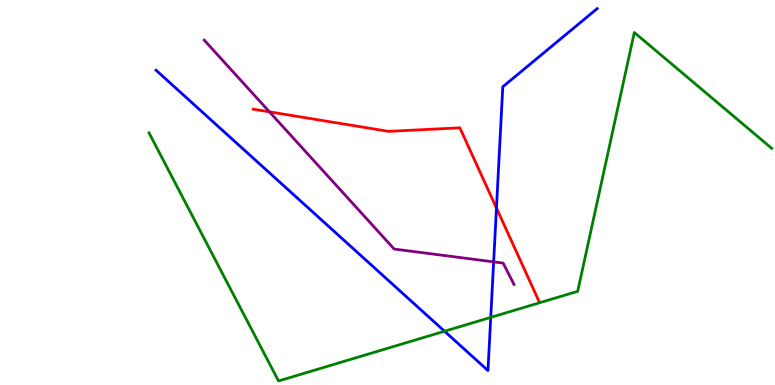[{'lines': ['blue', 'red'], 'intersections': [{'x': 6.41, 'y': 4.6}]}, {'lines': ['green', 'red'], 'intersections': []}, {'lines': ['purple', 'red'], 'intersections': [{'x': 3.48, 'y': 7.1}]}, {'lines': ['blue', 'green'], 'intersections': [{'x': 5.74, 'y': 1.4}, {'x': 6.33, 'y': 1.76}]}, {'lines': ['blue', 'purple'], 'intersections': [{'x': 6.37, 'y': 3.2}]}, {'lines': ['green', 'purple'], 'intersections': []}]